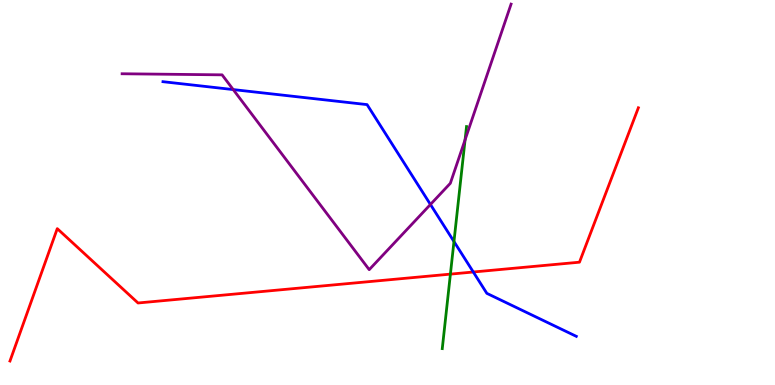[{'lines': ['blue', 'red'], 'intersections': [{'x': 6.11, 'y': 2.93}]}, {'lines': ['green', 'red'], 'intersections': [{'x': 5.81, 'y': 2.88}]}, {'lines': ['purple', 'red'], 'intersections': []}, {'lines': ['blue', 'green'], 'intersections': [{'x': 5.86, 'y': 3.73}]}, {'lines': ['blue', 'purple'], 'intersections': [{'x': 3.01, 'y': 7.67}, {'x': 5.55, 'y': 4.69}]}, {'lines': ['green', 'purple'], 'intersections': [{'x': 6.0, 'y': 6.37}]}]